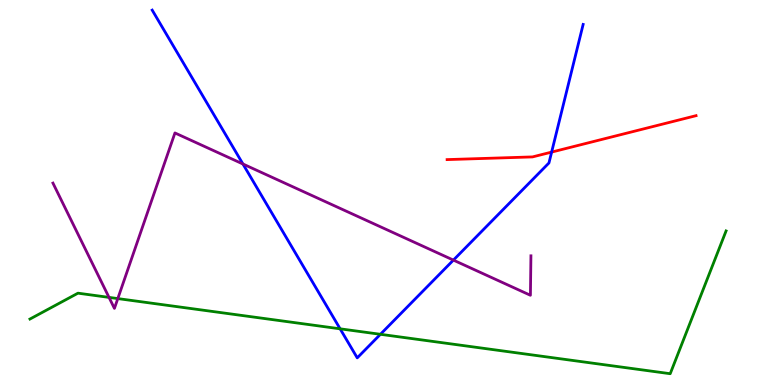[{'lines': ['blue', 'red'], 'intersections': [{'x': 7.12, 'y': 6.05}]}, {'lines': ['green', 'red'], 'intersections': []}, {'lines': ['purple', 'red'], 'intersections': []}, {'lines': ['blue', 'green'], 'intersections': [{'x': 4.39, 'y': 1.46}, {'x': 4.91, 'y': 1.32}]}, {'lines': ['blue', 'purple'], 'intersections': [{'x': 3.13, 'y': 5.74}, {'x': 5.85, 'y': 3.24}]}, {'lines': ['green', 'purple'], 'intersections': [{'x': 1.41, 'y': 2.28}, {'x': 1.52, 'y': 2.24}]}]